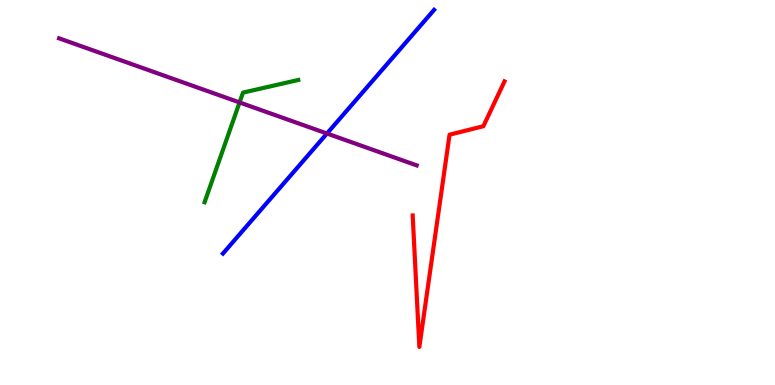[{'lines': ['blue', 'red'], 'intersections': []}, {'lines': ['green', 'red'], 'intersections': []}, {'lines': ['purple', 'red'], 'intersections': []}, {'lines': ['blue', 'green'], 'intersections': []}, {'lines': ['blue', 'purple'], 'intersections': [{'x': 4.22, 'y': 6.53}]}, {'lines': ['green', 'purple'], 'intersections': [{'x': 3.09, 'y': 7.34}]}]